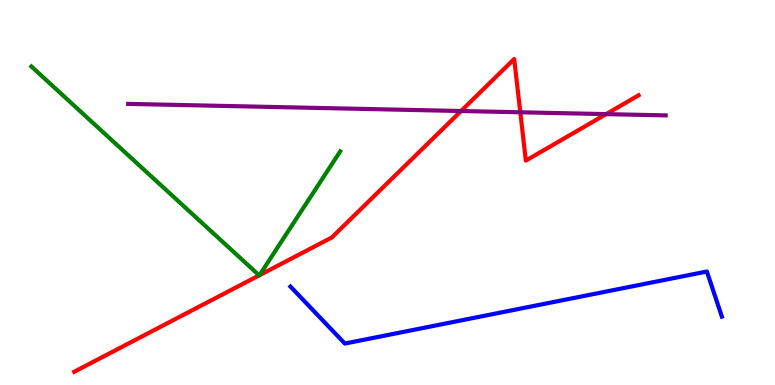[{'lines': ['blue', 'red'], 'intersections': []}, {'lines': ['green', 'red'], 'intersections': [{'x': 3.34, 'y': 2.85}, {'x': 3.35, 'y': 2.85}]}, {'lines': ['purple', 'red'], 'intersections': [{'x': 5.95, 'y': 7.12}, {'x': 6.71, 'y': 7.08}, {'x': 7.82, 'y': 7.04}]}, {'lines': ['blue', 'green'], 'intersections': []}, {'lines': ['blue', 'purple'], 'intersections': []}, {'lines': ['green', 'purple'], 'intersections': []}]